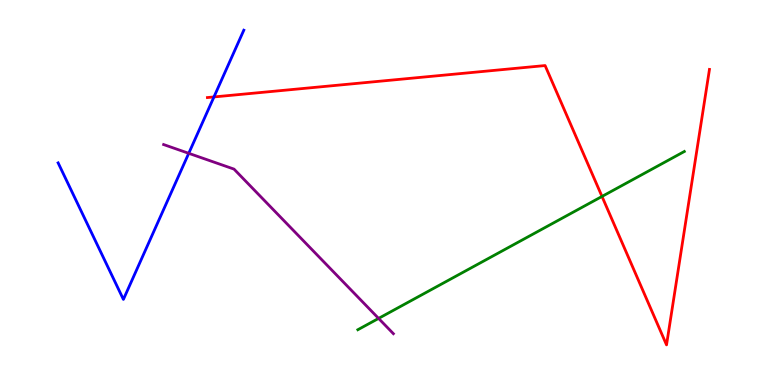[{'lines': ['blue', 'red'], 'intersections': [{'x': 2.76, 'y': 7.48}]}, {'lines': ['green', 'red'], 'intersections': [{'x': 7.77, 'y': 4.9}]}, {'lines': ['purple', 'red'], 'intersections': []}, {'lines': ['blue', 'green'], 'intersections': []}, {'lines': ['blue', 'purple'], 'intersections': [{'x': 2.44, 'y': 6.02}]}, {'lines': ['green', 'purple'], 'intersections': [{'x': 4.88, 'y': 1.73}]}]